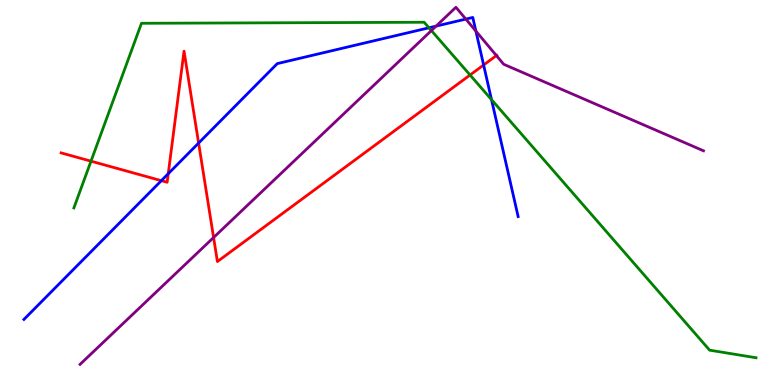[{'lines': ['blue', 'red'], 'intersections': [{'x': 2.08, 'y': 5.31}, {'x': 2.17, 'y': 5.49}, {'x': 2.56, 'y': 6.28}, {'x': 6.24, 'y': 8.31}]}, {'lines': ['green', 'red'], 'intersections': [{'x': 1.17, 'y': 5.81}, {'x': 6.07, 'y': 8.05}]}, {'lines': ['purple', 'red'], 'intersections': [{'x': 2.76, 'y': 3.83}, {'x': 6.4, 'y': 8.56}]}, {'lines': ['blue', 'green'], 'intersections': [{'x': 5.54, 'y': 9.28}, {'x': 6.34, 'y': 7.41}]}, {'lines': ['blue', 'purple'], 'intersections': [{'x': 5.63, 'y': 9.32}, {'x': 6.01, 'y': 9.5}, {'x': 6.14, 'y': 9.19}]}, {'lines': ['green', 'purple'], 'intersections': [{'x': 5.57, 'y': 9.21}]}]